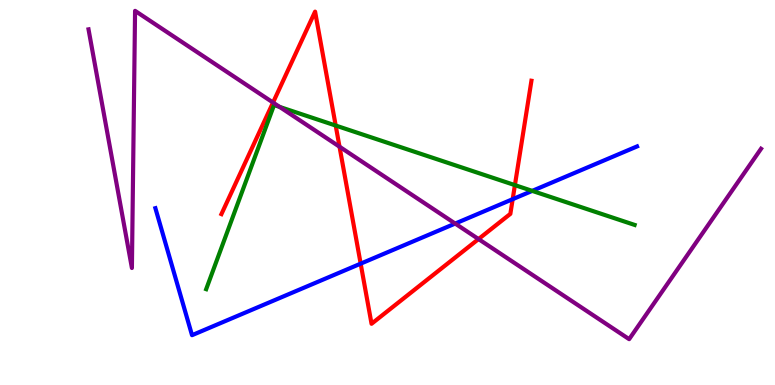[{'lines': ['blue', 'red'], 'intersections': [{'x': 4.65, 'y': 3.15}, {'x': 6.62, 'y': 4.83}]}, {'lines': ['green', 'red'], 'intersections': [{'x': 4.33, 'y': 6.74}, {'x': 6.64, 'y': 5.19}]}, {'lines': ['purple', 'red'], 'intersections': [{'x': 3.52, 'y': 7.34}, {'x': 4.38, 'y': 6.19}, {'x': 6.17, 'y': 3.79}]}, {'lines': ['blue', 'green'], 'intersections': [{'x': 6.87, 'y': 5.04}]}, {'lines': ['blue', 'purple'], 'intersections': [{'x': 5.87, 'y': 4.19}]}, {'lines': ['green', 'purple'], 'intersections': [{'x': 3.61, 'y': 7.22}]}]